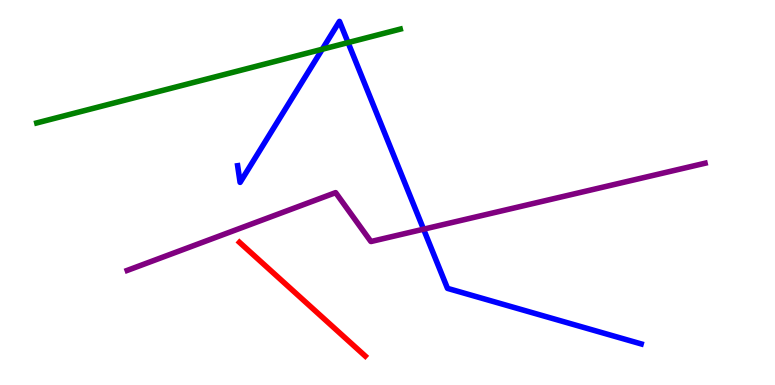[{'lines': ['blue', 'red'], 'intersections': []}, {'lines': ['green', 'red'], 'intersections': []}, {'lines': ['purple', 'red'], 'intersections': []}, {'lines': ['blue', 'green'], 'intersections': [{'x': 4.16, 'y': 8.72}, {'x': 4.49, 'y': 8.89}]}, {'lines': ['blue', 'purple'], 'intersections': [{'x': 5.47, 'y': 4.05}]}, {'lines': ['green', 'purple'], 'intersections': []}]